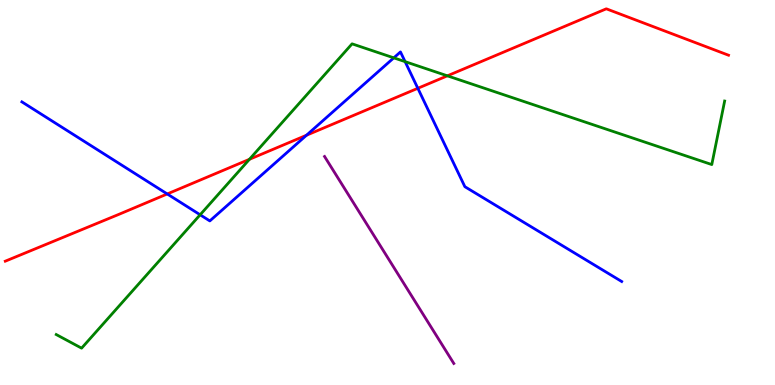[{'lines': ['blue', 'red'], 'intersections': [{'x': 2.16, 'y': 4.96}, {'x': 3.95, 'y': 6.49}, {'x': 5.39, 'y': 7.71}]}, {'lines': ['green', 'red'], 'intersections': [{'x': 3.22, 'y': 5.86}, {'x': 5.77, 'y': 8.03}]}, {'lines': ['purple', 'red'], 'intersections': []}, {'lines': ['blue', 'green'], 'intersections': [{'x': 2.58, 'y': 4.42}, {'x': 5.08, 'y': 8.5}, {'x': 5.23, 'y': 8.4}]}, {'lines': ['blue', 'purple'], 'intersections': []}, {'lines': ['green', 'purple'], 'intersections': []}]